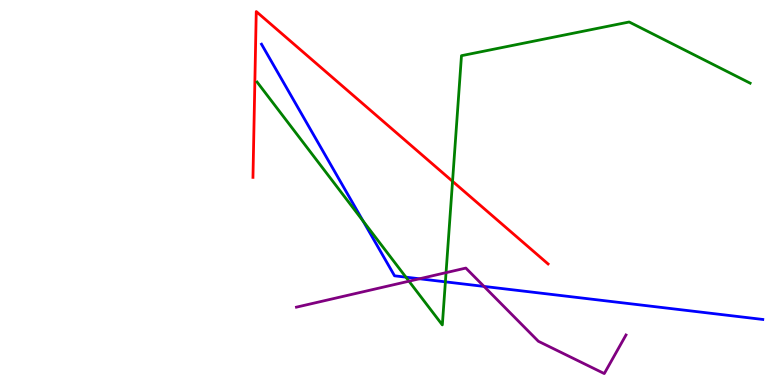[{'lines': ['blue', 'red'], 'intersections': []}, {'lines': ['green', 'red'], 'intersections': [{'x': 5.84, 'y': 5.29}]}, {'lines': ['purple', 'red'], 'intersections': []}, {'lines': ['blue', 'green'], 'intersections': [{'x': 4.68, 'y': 4.26}, {'x': 5.24, 'y': 2.8}, {'x': 5.75, 'y': 2.68}]}, {'lines': ['blue', 'purple'], 'intersections': [{'x': 5.41, 'y': 2.76}, {'x': 6.25, 'y': 2.56}]}, {'lines': ['green', 'purple'], 'intersections': [{'x': 5.28, 'y': 2.7}, {'x': 5.76, 'y': 2.92}]}]